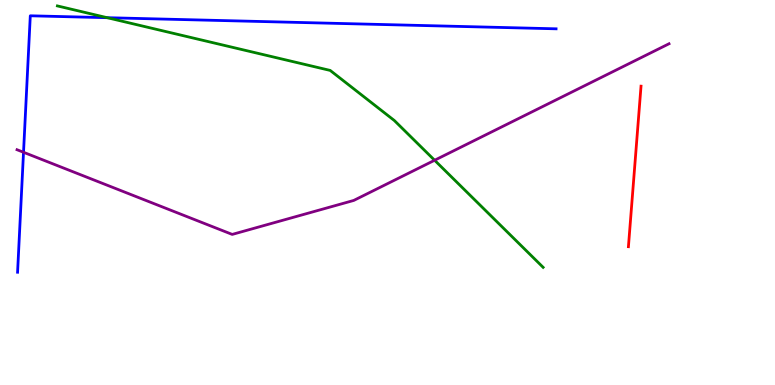[{'lines': ['blue', 'red'], 'intersections': []}, {'lines': ['green', 'red'], 'intersections': []}, {'lines': ['purple', 'red'], 'intersections': []}, {'lines': ['blue', 'green'], 'intersections': [{'x': 1.38, 'y': 9.54}]}, {'lines': ['blue', 'purple'], 'intersections': [{'x': 0.303, 'y': 6.04}]}, {'lines': ['green', 'purple'], 'intersections': [{'x': 5.61, 'y': 5.84}]}]